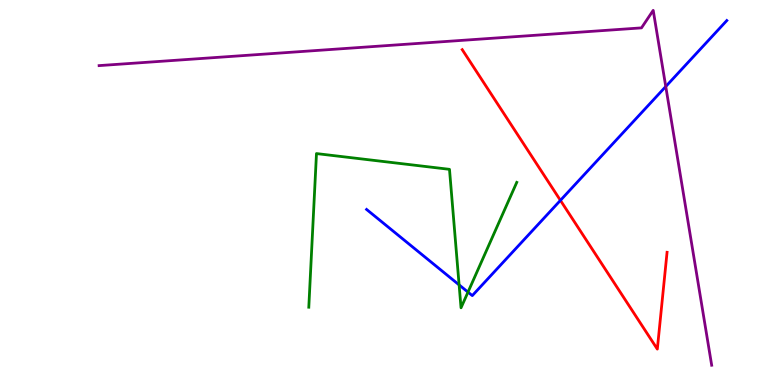[{'lines': ['blue', 'red'], 'intersections': [{'x': 7.23, 'y': 4.8}]}, {'lines': ['green', 'red'], 'intersections': []}, {'lines': ['purple', 'red'], 'intersections': []}, {'lines': ['blue', 'green'], 'intersections': [{'x': 5.92, 'y': 2.6}, {'x': 6.04, 'y': 2.41}]}, {'lines': ['blue', 'purple'], 'intersections': [{'x': 8.59, 'y': 7.75}]}, {'lines': ['green', 'purple'], 'intersections': []}]